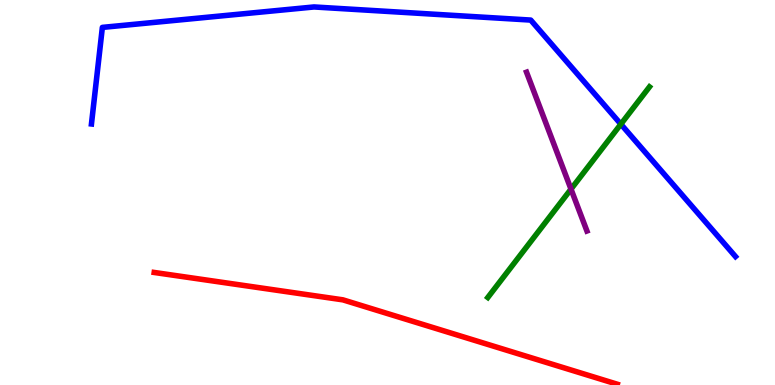[{'lines': ['blue', 'red'], 'intersections': []}, {'lines': ['green', 'red'], 'intersections': []}, {'lines': ['purple', 'red'], 'intersections': []}, {'lines': ['blue', 'green'], 'intersections': [{'x': 8.01, 'y': 6.78}]}, {'lines': ['blue', 'purple'], 'intersections': []}, {'lines': ['green', 'purple'], 'intersections': [{'x': 7.37, 'y': 5.09}]}]